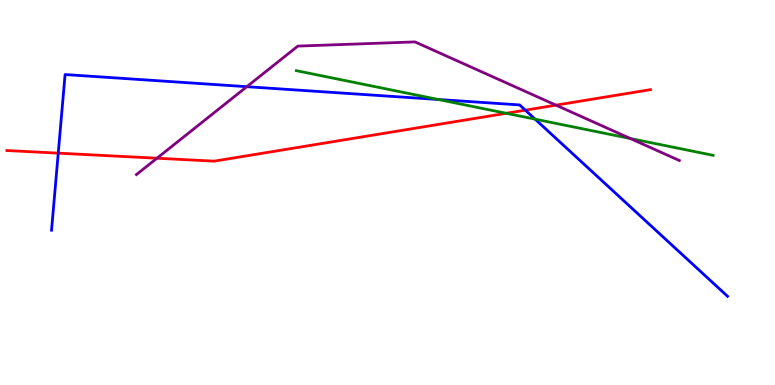[{'lines': ['blue', 'red'], 'intersections': [{'x': 0.752, 'y': 6.02}, {'x': 6.78, 'y': 7.14}]}, {'lines': ['green', 'red'], 'intersections': [{'x': 6.53, 'y': 7.06}]}, {'lines': ['purple', 'red'], 'intersections': [{'x': 2.03, 'y': 5.89}, {'x': 7.17, 'y': 7.27}]}, {'lines': ['blue', 'green'], 'intersections': [{'x': 5.66, 'y': 7.42}, {'x': 6.9, 'y': 6.9}]}, {'lines': ['blue', 'purple'], 'intersections': [{'x': 3.18, 'y': 7.75}]}, {'lines': ['green', 'purple'], 'intersections': [{'x': 8.13, 'y': 6.4}]}]